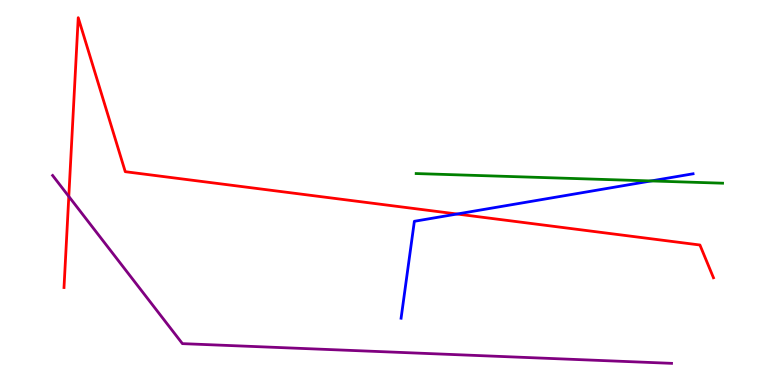[{'lines': ['blue', 'red'], 'intersections': [{'x': 5.9, 'y': 4.44}]}, {'lines': ['green', 'red'], 'intersections': []}, {'lines': ['purple', 'red'], 'intersections': [{'x': 0.888, 'y': 4.9}]}, {'lines': ['blue', 'green'], 'intersections': [{'x': 8.4, 'y': 5.3}]}, {'lines': ['blue', 'purple'], 'intersections': []}, {'lines': ['green', 'purple'], 'intersections': []}]